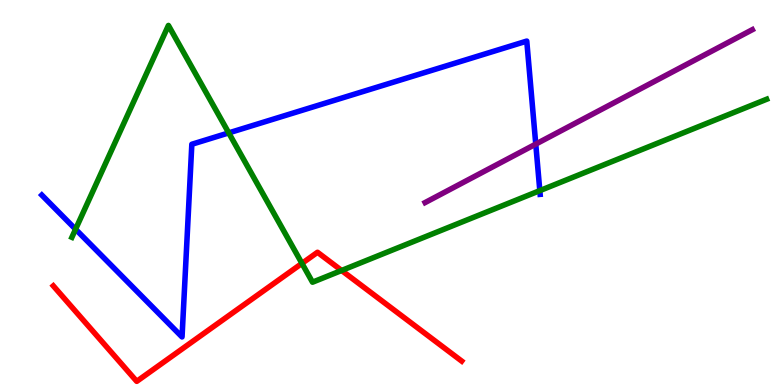[{'lines': ['blue', 'red'], 'intersections': []}, {'lines': ['green', 'red'], 'intersections': [{'x': 3.9, 'y': 3.16}, {'x': 4.41, 'y': 2.97}]}, {'lines': ['purple', 'red'], 'intersections': []}, {'lines': ['blue', 'green'], 'intersections': [{'x': 0.975, 'y': 4.05}, {'x': 2.95, 'y': 6.55}, {'x': 6.97, 'y': 5.05}]}, {'lines': ['blue', 'purple'], 'intersections': [{'x': 6.91, 'y': 6.26}]}, {'lines': ['green', 'purple'], 'intersections': []}]